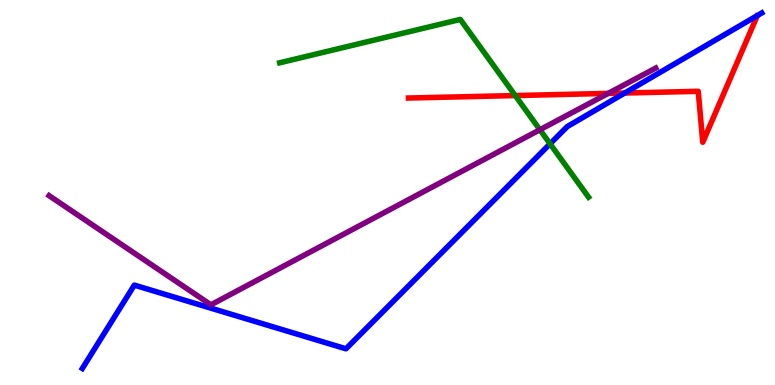[{'lines': ['blue', 'red'], 'intersections': [{'x': 8.06, 'y': 7.58}]}, {'lines': ['green', 'red'], 'intersections': [{'x': 6.65, 'y': 7.52}]}, {'lines': ['purple', 'red'], 'intersections': [{'x': 7.85, 'y': 7.57}]}, {'lines': ['blue', 'green'], 'intersections': [{'x': 7.1, 'y': 6.26}]}, {'lines': ['blue', 'purple'], 'intersections': []}, {'lines': ['green', 'purple'], 'intersections': [{'x': 6.97, 'y': 6.63}]}]